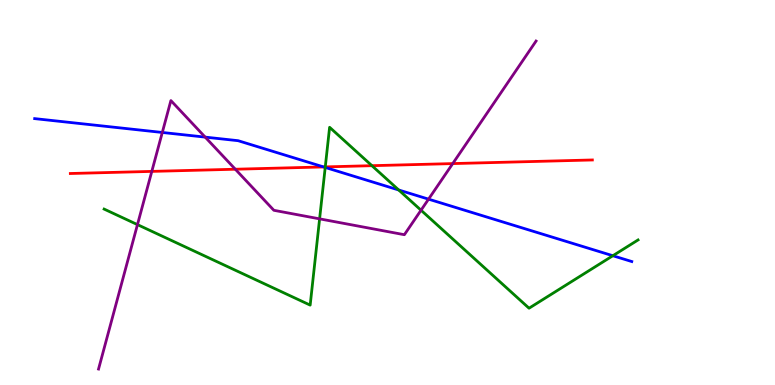[{'lines': ['blue', 'red'], 'intersections': [{'x': 4.18, 'y': 5.66}]}, {'lines': ['green', 'red'], 'intersections': [{'x': 4.2, 'y': 5.67}, {'x': 4.8, 'y': 5.7}]}, {'lines': ['purple', 'red'], 'intersections': [{'x': 1.96, 'y': 5.55}, {'x': 3.04, 'y': 5.6}, {'x': 5.84, 'y': 5.75}]}, {'lines': ['blue', 'green'], 'intersections': [{'x': 4.2, 'y': 5.65}, {'x': 5.14, 'y': 5.06}, {'x': 7.91, 'y': 3.36}]}, {'lines': ['blue', 'purple'], 'intersections': [{'x': 2.09, 'y': 6.56}, {'x': 2.65, 'y': 6.44}, {'x': 5.53, 'y': 4.83}]}, {'lines': ['green', 'purple'], 'intersections': [{'x': 1.77, 'y': 4.17}, {'x': 4.12, 'y': 4.32}, {'x': 5.43, 'y': 4.54}]}]